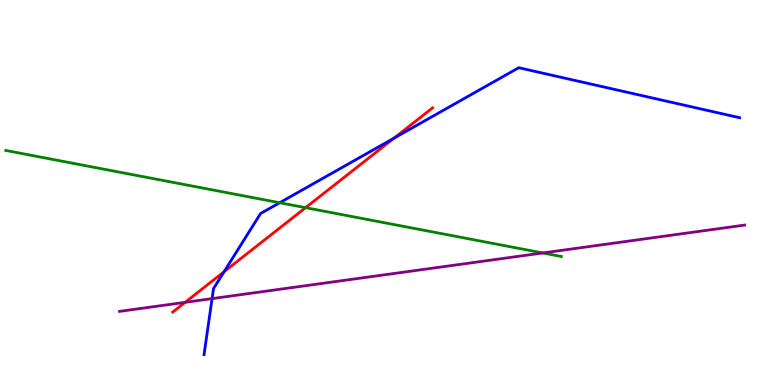[{'lines': ['blue', 'red'], 'intersections': [{'x': 2.89, 'y': 2.94}, {'x': 5.08, 'y': 6.41}]}, {'lines': ['green', 'red'], 'intersections': [{'x': 3.94, 'y': 4.61}]}, {'lines': ['purple', 'red'], 'intersections': [{'x': 2.39, 'y': 2.15}]}, {'lines': ['blue', 'green'], 'intersections': [{'x': 3.61, 'y': 4.73}]}, {'lines': ['blue', 'purple'], 'intersections': [{'x': 2.74, 'y': 2.24}]}, {'lines': ['green', 'purple'], 'intersections': [{'x': 7.0, 'y': 3.43}]}]